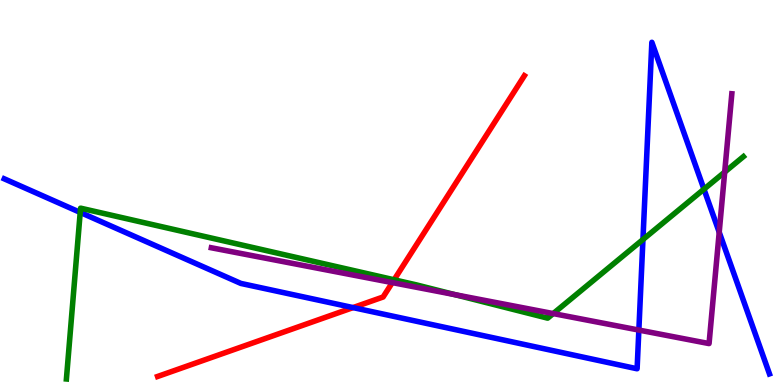[{'lines': ['blue', 'red'], 'intersections': [{'x': 4.56, 'y': 2.01}]}, {'lines': ['green', 'red'], 'intersections': [{'x': 5.09, 'y': 2.73}]}, {'lines': ['purple', 'red'], 'intersections': [{'x': 5.06, 'y': 2.66}]}, {'lines': ['blue', 'green'], 'intersections': [{'x': 1.03, 'y': 4.48}, {'x': 8.3, 'y': 3.78}, {'x': 9.08, 'y': 5.09}]}, {'lines': ['blue', 'purple'], 'intersections': [{'x': 8.24, 'y': 1.43}, {'x': 9.28, 'y': 3.97}]}, {'lines': ['green', 'purple'], 'intersections': [{'x': 5.87, 'y': 2.35}, {'x': 7.14, 'y': 1.86}, {'x': 9.35, 'y': 5.53}]}]